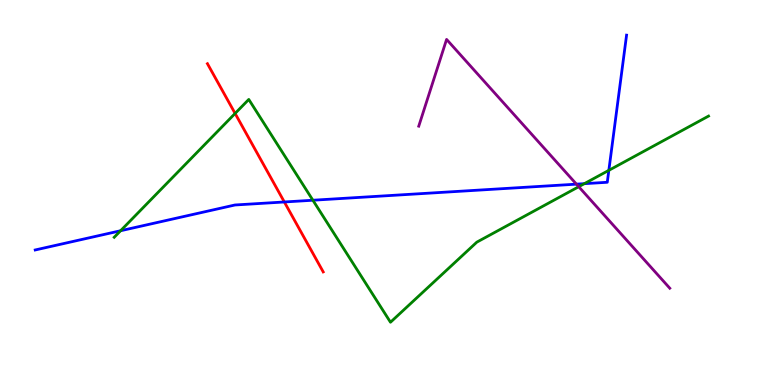[{'lines': ['blue', 'red'], 'intersections': [{'x': 3.67, 'y': 4.75}]}, {'lines': ['green', 'red'], 'intersections': [{'x': 3.03, 'y': 7.05}]}, {'lines': ['purple', 'red'], 'intersections': []}, {'lines': ['blue', 'green'], 'intersections': [{'x': 1.56, 'y': 4.01}, {'x': 4.04, 'y': 4.8}, {'x': 7.54, 'y': 5.23}, {'x': 7.86, 'y': 5.58}]}, {'lines': ['blue', 'purple'], 'intersections': [{'x': 7.44, 'y': 5.22}]}, {'lines': ['green', 'purple'], 'intersections': [{'x': 7.47, 'y': 5.15}]}]